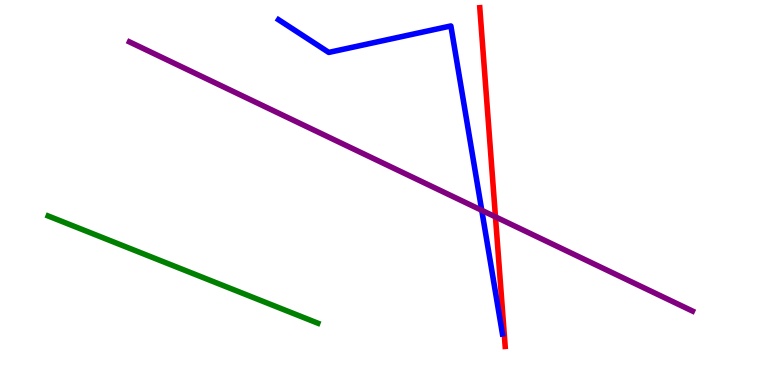[{'lines': ['blue', 'red'], 'intersections': []}, {'lines': ['green', 'red'], 'intersections': []}, {'lines': ['purple', 'red'], 'intersections': [{'x': 6.39, 'y': 4.37}]}, {'lines': ['blue', 'green'], 'intersections': []}, {'lines': ['blue', 'purple'], 'intersections': [{'x': 6.22, 'y': 4.54}]}, {'lines': ['green', 'purple'], 'intersections': []}]